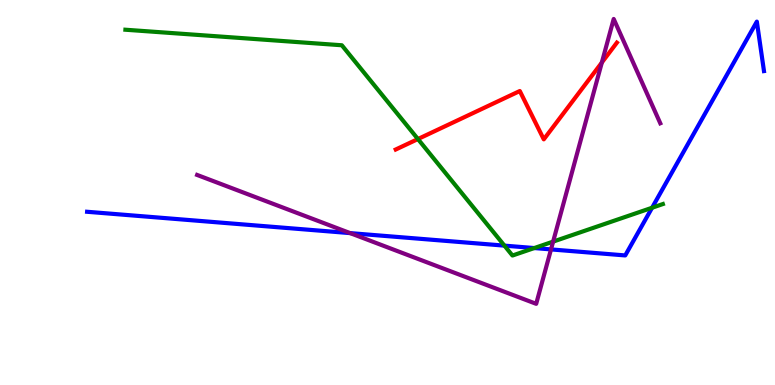[{'lines': ['blue', 'red'], 'intersections': []}, {'lines': ['green', 'red'], 'intersections': [{'x': 5.39, 'y': 6.39}]}, {'lines': ['purple', 'red'], 'intersections': [{'x': 7.77, 'y': 8.38}]}, {'lines': ['blue', 'green'], 'intersections': [{'x': 6.51, 'y': 3.62}, {'x': 6.89, 'y': 3.56}, {'x': 8.41, 'y': 4.6}]}, {'lines': ['blue', 'purple'], 'intersections': [{'x': 4.52, 'y': 3.95}, {'x': 7.11, 'y': 3.52}]}, {'lines': ['green', 'purple'], 'intersections': [{'x': 7.14, 'y': 3.72}]}]